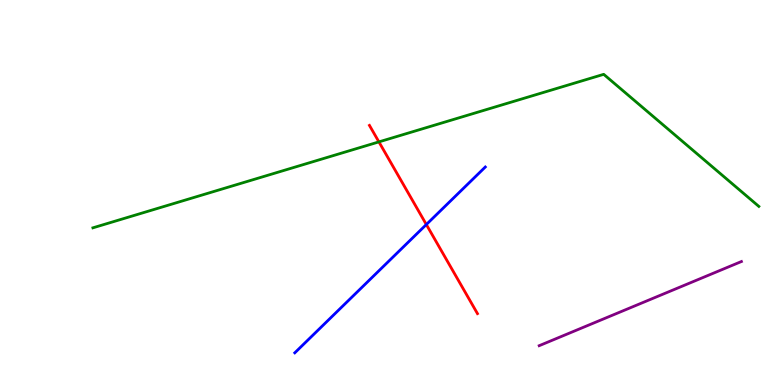[{'lines': ['blue', 'red'], 'intersections': [{'x': 5.5, 'y': 4.17}]}, {'lines': ['green', 'red'], 'intersections': [{'x': 4.89, 'y': 6.31}]}, {'lines': ['purple', 'red'], 'intersections': []}, {'lines': ['blue', 'green'], 'intersections': []}, {'lines': ['blue', 'purple'], 'intersections': []}, {'lines': ['green', 'purple'], 'intersections': []}]